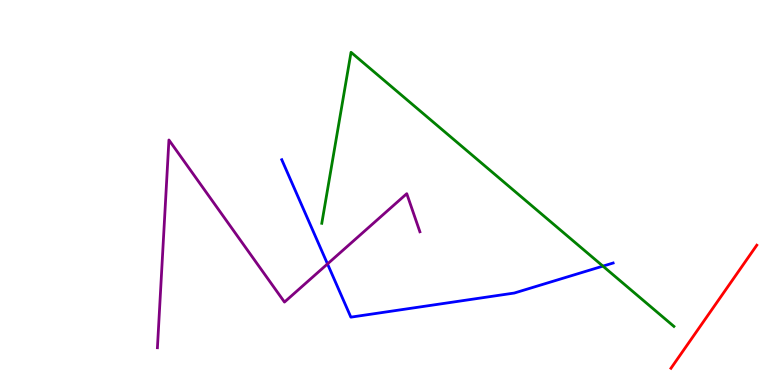[{'lines': ['blue', 'red'], 'intersections': []}, {'lines': ['green', 'red'], 'intersections': []}, {'lines': ['purple', 'red'], 'intersections': []}, {'lines': ['blue', 'green'], 'intersections': [{'x': 7.78, 'y': 3.09}]}, {'lines': ['blue', 'purple'], 'intersections': [{'x': 4.23, 'y': 3.14}]}, {'lines': ['green', 'purple'], 'intersections': []}]